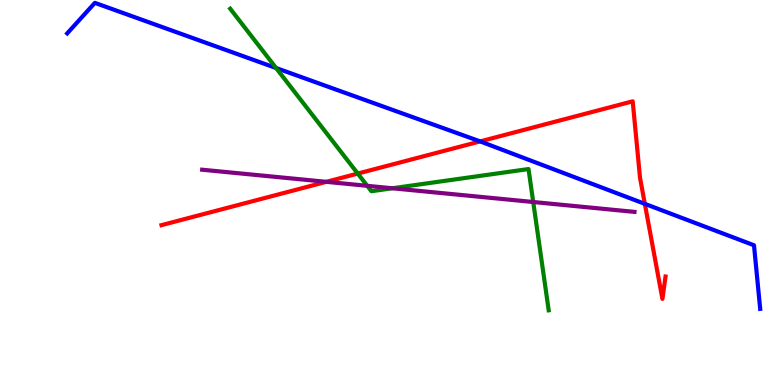[{'lines': ['blue', 'red'], 'intersections': [{'x': 6.2, 'y': 6.33}, {'x': 8.32, 'y': 4.71}]}, {'lines': ['green', 'red'], 'intersections': [{'x': 4.62, 'y': 5.49}]}, {'lines': ['purple', 'red'], 'intersections': [{'x': 4.21, 'y': 5.28}]}, {'lines': ['blue', 'green'], 'intersections': [{'x': 3.56, 'y': 8.23}]}, {'lines': ['blue', 'purple'], 'intersections': []}, {'lines': ['green', 'purple'], 'intersections': [{'x': 4.74, 'y': 5.17}, {'x': 5.06, 'y': 5.11}, {'x': 6.88, 'y': 4.75}]}]